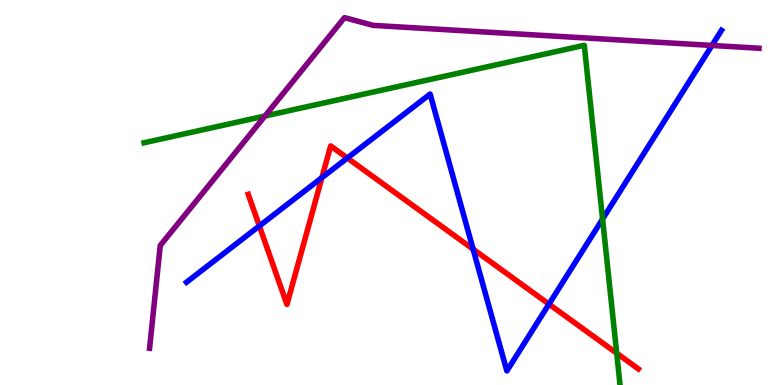[{'lines': ['blue', 'red'], 'intersections': [{'x': 3.35, 'y': 4.13}, {'x': 4.15, 'y': 5.39}, {'x': 4.48, 'y': 5.9}, {'x': 6.1, 'y': 3.53}, {'x': 7.08, 'y': 2.1}]}, {'lines': ['green', 'red'], 'intersections': [{'x': 7.96, 'y': 0.826}]}, {'lines': ['purple', 'red'], 'intersections': []}, {'lines': ['blue', 'green'], 'intersections': [{'x': 7.78, 'y': 4.31}]}, {'lines': ['blue', 'purple'], 'intersections': [{'x': 9.19, 'y': 8.82}]}, {'lines': ['green', 'purple'], 'intersections': [{'x': 3.42, 'y': 6.99}]}]